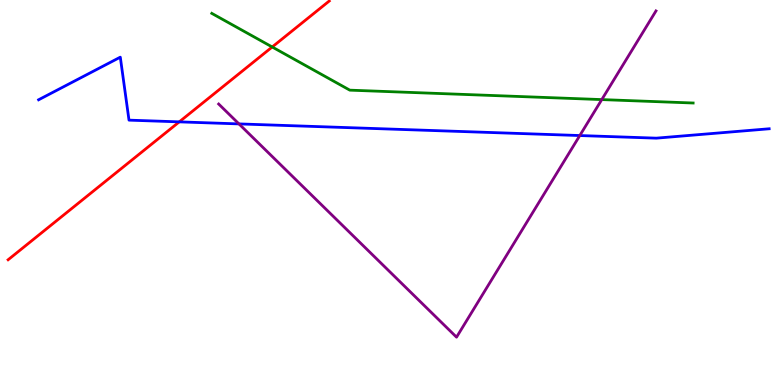[{'lines': ['blue', 'red'], 'intersections': [{'x': 2.31, 'y': 6.83}]}, {'lines': ['green', 'red'], 'intersections': [{'x': 3.51, 'y': 8.78}]}, {'lines': ['purple', 'red'], 'intersections': []}, {'lines': ['blue', 'green'], 'intersections': []}, {'lines': ['blue', 'purple'], 'intersections': [{'x': 3.08, 'y': 6.78}, {'x': 7.48, 'y': 6.48}]}, {'lines': ['green', 'purple'], 'intersections': [{'x': 7.76, 'y': 7.41}]}]